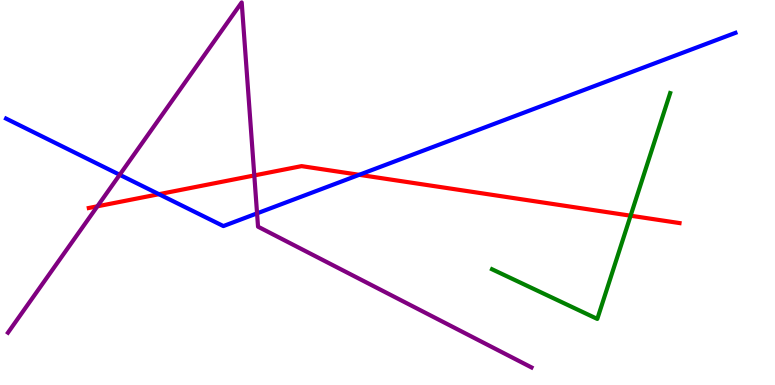[{'lines': ['blue', 'red'], 'intersections': [{'x': 2.05, 'y': 4.96}, {'x': 4.64, 'y': 5.46}]}, {'lines': ['green', 'red'], 'intersections': [{'x': 8.14, 'y': 4.4}]}, {'lines': ['purple', 'red'], 'intersections': [{'x': 1.26, 'y': 4.64}, {'x': 3.28, 'y': 5.44}]}, {'lines': ['blue', 'green'], 'intersections': []}, {'lines': ['blue', 'purple'], 'intersections': [{'x': 1.54, 'y': 5.46}, {'x': 3.32, 'y': 4.46}]}, {'lines': ['green', 'purple'], 'intersections': []}]